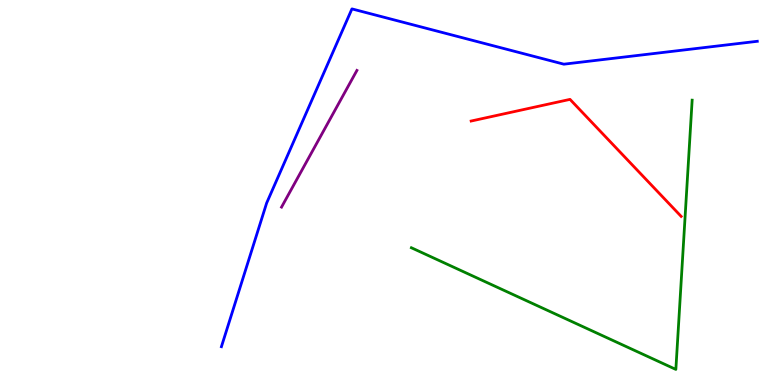[{'lines': ['blue', 'red'], 'intersections': []}, {'lines': ['green', 'red'], 'intersections': []}, {'lines': ['purple', 'red'], 'intersections': []}, {'lines': ['blue', 'green'], 'intersections': []}, {'lines': ['blue', 'purple'], 'intersections': []}, {'lines': ['green', 'purple'], 'intersections': []}]